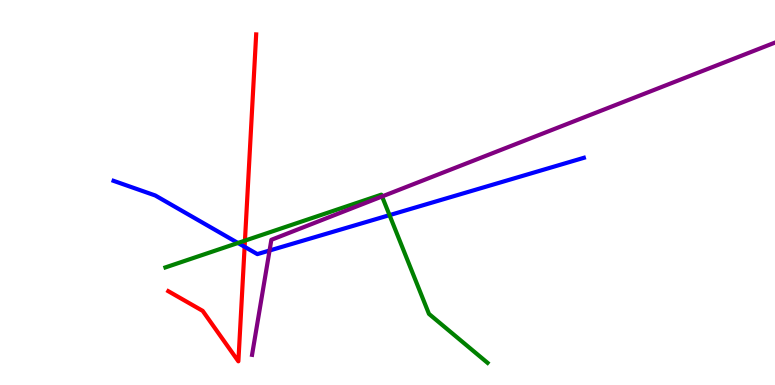[{'lines': ['blue', 'red'], 'intersections': [{'x': 3.16, 'y': 3.59}]}, {'lines': ['green', 'red'], 'intersections': [{'x': 3.16, 'y': 3.75}]}, {'lines': ['purple', 'red'], 'intersections': []}, {'lines': ['blue', 'green'], 'intersections': [{'x': 3.07, 'y': 3.69}, {'x': 5.03, 'y': 4.41}]}, {'lines': ['blue', 'purple'], 'intersections': [{'x': 3.48, 'y': 3.49}]}, {'lines': ['green', 'purple'], 'intersections': [{'x': 4.93, 'y': 4.9}]}]